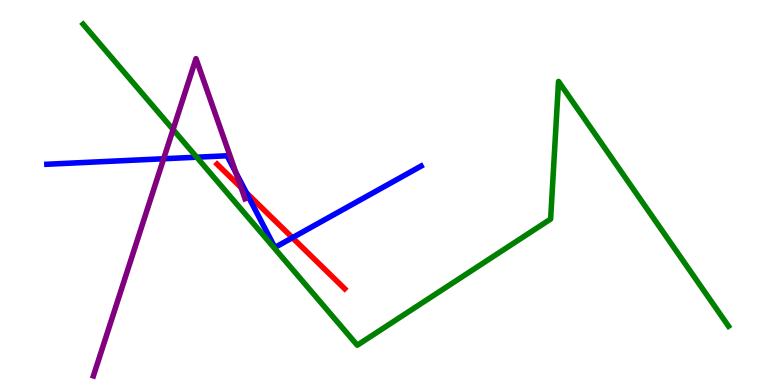[{'lines': ['blue', 'red'], 'intersections': [{'x': 3.18, 'y': 4.99}, {'x': 3.77, 'y': 3.83}]}, {'lines': ['green', 'red'], 'intersections': []}, {'lines': ['purple', 'red'], 'intersections': [{'x': 3.11, 'y': 5.13}]}, {'lines': ['blue', 'green'], 'intersections': [{'x': 2.54, 'y': 5.92}]}, {'lines': ['blue', 'purple'], 'intersections': [{'x': 2.11, 'y': 5.88}, {'x': 3.04, 'y': 5.51}]}, {'lines': ['green', 'purple'], 'intersections': [{'x': 2.23, 'y': 6.64}]}]